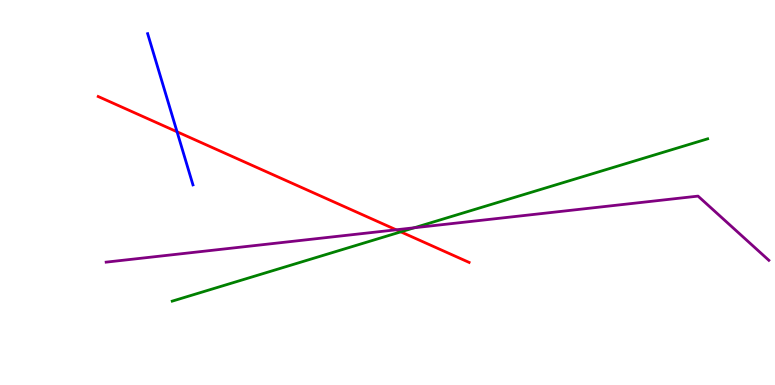[{'lines': ['blue', 'red'], 'intersections': [{'x': 2.28, 'y': 6.58}]}, {'lines': ['green', 'red'], 'intersections': [{'x': 5.17, 'y': 3.98}]}, {'lines': ['purple', 'red'], 'intersections': [{'x': 5.11, 'y': 4.03}]}, {'lines': ['blue', 'green'], 'intersections': []}, {'lines': ['blue', 'purple'], 'intersections': []}, {'lines': ['green', 'purple'], 'intersections': [{'x': 5.35, 'y': 4.08}]}]